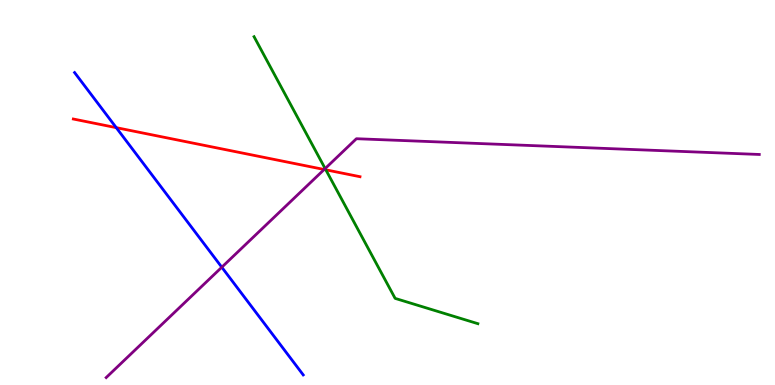[{'lines': ['blue', 'red'], 'intersections': [{'x': 1.5, 'y': 6.68}]}, {'lines': ['green', 'red'], 'intersections': [{'x': 4.2, 'y': 5.59}]}, {'lines': ['purple', 'red'], 'intersections': [{'x': 4.18, 'y': 5.6}]}, {'lines': ['blue', 'green'], 'intersections': []}, {'lines': ['blue', 'purple'], 'intersections': [{'x': 2.86, 'y': 3.06}]}, {'lines': ['green', 'purple'], 'intersections': [{'x': 4.2, 'y': 5.62}]}]